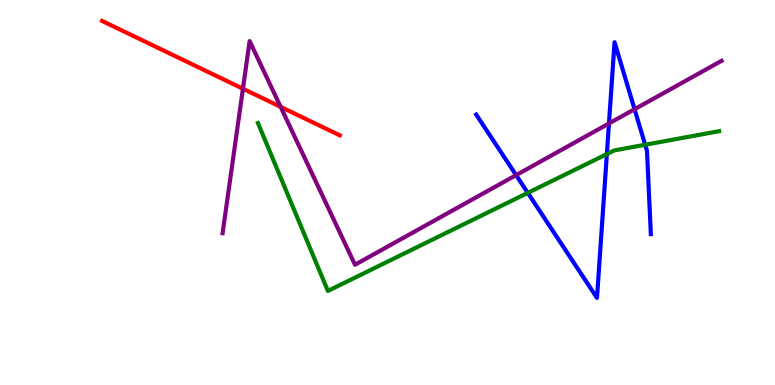[{'lines': ['blue', 'red'], 'intersections': []}, {'lines': ['green', 'red'], 'intersections': []}, {'lines': ['purple', 'red'], 'intersections': [{'x': 3.13, 'y': 7.7}, {'x': 3.62, 'y': 7.22}]}, {'lines': ['blue', 'green'], 'intersections': [{'x': 6.81, 'y': 4.99}, {'x': 7.83, 'y': 6.0}, {'x': 8.32, 'y': 6.24}]}, {'lines': ['blue', 'purple'], 'intersections': [{'x': 6.66, 'y': 5.45}, {'x': 7.86, 'y': 6.79}, {'x': 8.19, 'y': 7.16}]}, {'lines': ['green', 'purple'], 'intersections': []}]